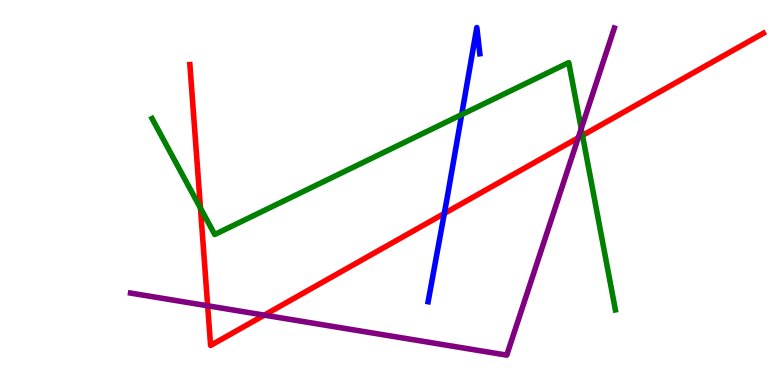[{'lines': ['blue', 'red'], 'intersections': [{'x': 5.73, 'y': 4.46}]}, {'lines': ['green', 'red'], 'intersections': [{'x': 2.59, 'y': 4.6}, {'x': 7.52, 'y': 6.48}]}, {'lines': ['purple', 'red'], 'intersections': [{'x': 2.68, 'y': 2.06}, {'x': 3.41, 'y': 1.81}, {'x': 7.46, 'y': 6.42}]}, {'lines': ['blue', 'green'], 'intersections': [{'x': 5.96, 'y': 7.02}]}, {'lines': ['blue', 'purple'], 'intersections': []}, {'lines': ['green', 'purple'], 'intersections': [{'x': 7.5, 'y': 6.66}]}]